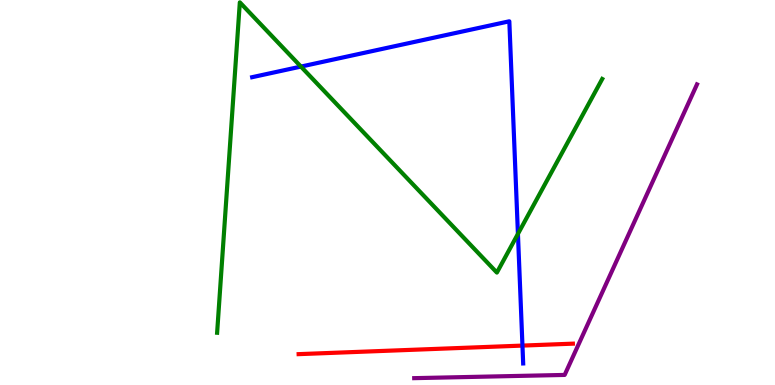[{'lines': ['blue', 'red'], 'intersections': [{'x': 6.74, 'y': 1.02}]}, {'lines': ['green', 'red'], 'intersections': []}, {'lines': ['purple', 'red'], 'intersections': []}, {'lines': ['blue', 'green'], 'intersections': [{'x': 3.88, 'y': 8.27}, {'x': 6.68, 'y': 3.92}]}, {'lines': ['blue', 'purple'], 'intersections': []}, {'lines': ['green', 'purple'], 'intersections': []}]